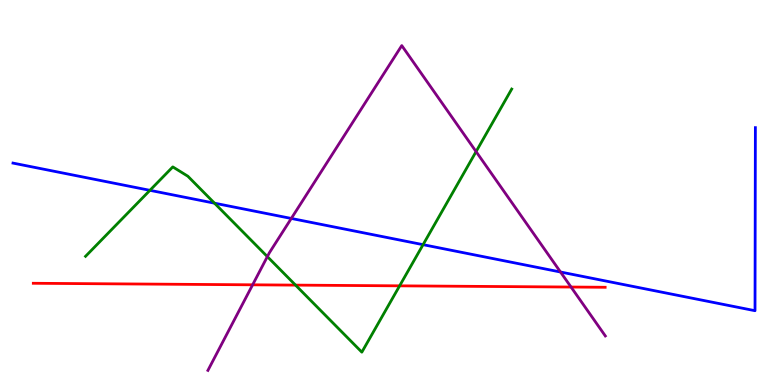[{'lines': ['blue', 'red'], 'intersections': []}, {'lines': ['green', 'red'], 'intersections': [{'x': 3.81, 'y': 2.59}, {'x': 5.16, 'y': 2.58}]}, {'lines': ['purple', 'red'], 'intersections': [{'x': 3.26, 'y': 2.6}, {'x': 7.37, 'y': 2.54}]}, {'lines': ['blue', 'green'], 'intersections': [{'x': 1.93, 'y': 5.06}, {'x': 2.77, 'y': 4.72}, {'x': 5.46, 'y': 3.65}]}, {'lines': ['blue', 'purple'], 'intersections': [{'x': 3.76, 'y': 4.33}, {'x': 7.23, 'y': 2.93}]}, {'lines': ['green', 'purple'], 'intersections': [{'x': 3.45, 'y': 3.33}, {'x': 6.14, 'y': 6.06}]}]